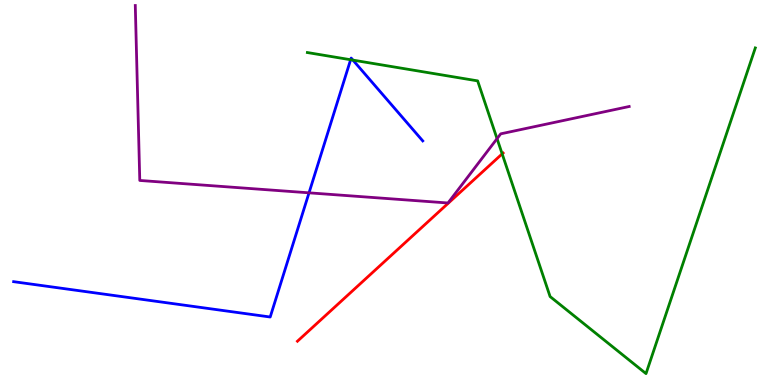[{'lines': ['blue', 'red'], 'intersections': []}, {'lines': ['green', 'red'], 'intersections': [{'x': 6.48, 'y': 6.0}]}, {'lines': ['purple', 'red'], 'intersections': []}, {'lines': ['blue', 'green'], 'intersections': [{'x': 4.52, 'y': 8.45}, {'x': 4.55, 'y': 8.44}]}, {'lines': ['blue', 'purple'], 'intersections': [{'x': 3.99, 'y': 4.99}]}, {'lines': ['green', 'purple'], 'intersections': [{'x': 6.41, 'y': 6.4}]}]